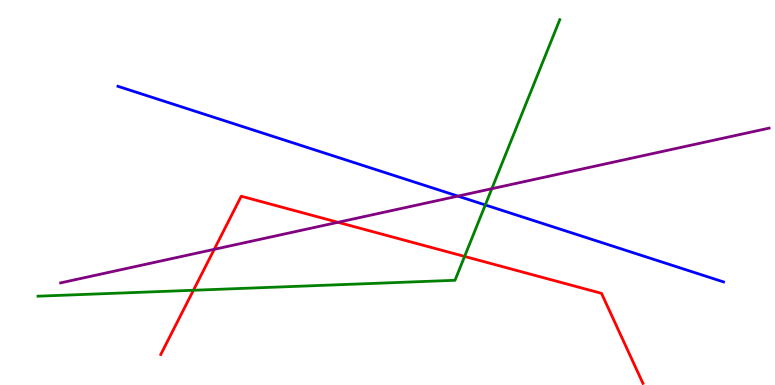[{'lines': ['blue', 'red'], 'intersections': []}, {'lines': ['green', 'red'], 'intersections': [{'x': 2.5, 'y': 2.46}, {'x': 5.99, 'y': 3.34}]}, {'lines': ['purple', 'red'], 'intersections': [{'x': 2.76, 'y': 3.52}, {'x': 4.36, 'y': 4.23}]}, {'lines': ['blue', 'green'], 'intersections': [{'x': 6.26, 'y': 4.68}]}, {'lines': ['blue', 'purple'], 'intersections': [{'x': 5.91, 'y': 4.91}]}, {'lines': ['green', 'purple'], 'intersections': [{'x': 6.35, 'y': 5.1}]}]